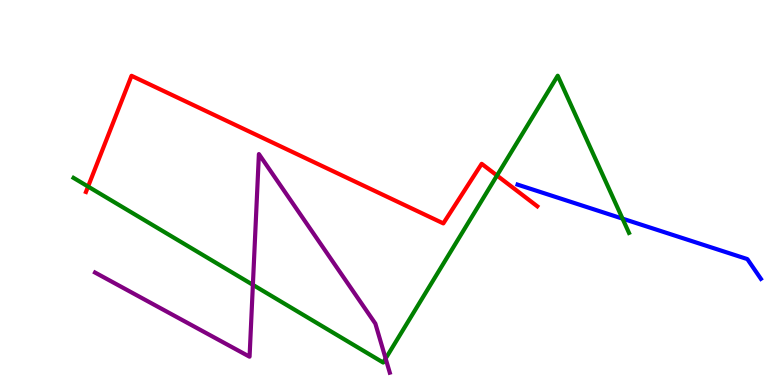[{'lines': ['blue', 'red'], 'intersections': []}, {'lines': ['green', 'red'], 'intersections': [{'x': 1.14, 'y': 5.15}, {'x': 6.41, 'y': 5.44}]}, {'lines': ['purple', 'red'], 'intersections': []}, {'lines': ['blue', 'green'], 'intersections': [{'x': 8.03, 'y': 4.32}]}, {'lines': ['blue', 'purple'], 'intersections': []}, {'lines': ['green', 'purple'], 'intersections': [{'x': 3.26, 'y': 2.6}, {'x': 4.98, 'y': 0.688}]}]